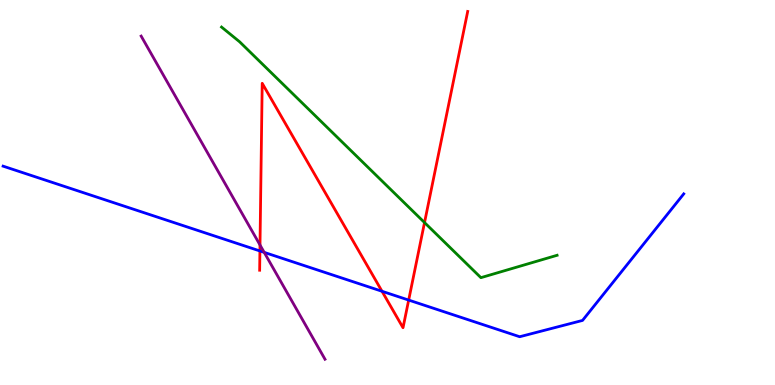[{'lines': ['blue', 'red'], 'intersections': [{'x': 3.35, 'y': 3.48}, {'x': 4.93, 'y': 2.43}, {'x': 5.27, 'y': 2.21}]}, {'lines': ['green', 'red'], 'intersections': [{'x': 5.48, 'y': 4.22}]}, {'lines': ['purple', 'red'], 'intersections': [{'x': 3.35, 'y': 3.64}]}, {'lines': ['blue', 'green'], 'intersections': []}, {'lines': ['blue', 'purple'], 'intersections': [{'x': 3.41, 'y': 3.44}]}, {'lines': ['green', 'purple'], 'intersections': []}]